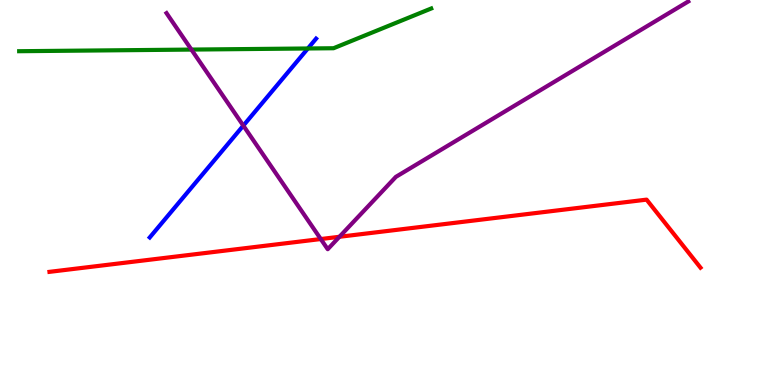[{'lines': ['blue', 'red'], 'intersections': []}, {'lines': ['green', 'red'], 'intersections': []}, {'lines': ['purple', 'red'], 'intersections': [{'x': 4.14, 'y': 3.79}, {'x': 4.38, 'y': 3.85}]}, {'lines': ['blue', 'green'], 'intersections': [{'x': 3.97, 'y': 8.74}]}, {'lines': ['blue', 'purple'], 'intersections': [{'x': 3.14, 'y': 6.74}]}, {'lines': ['green', 'purple'], 'intersections': [{'x': 2.47, 'y': 8.71}]}]